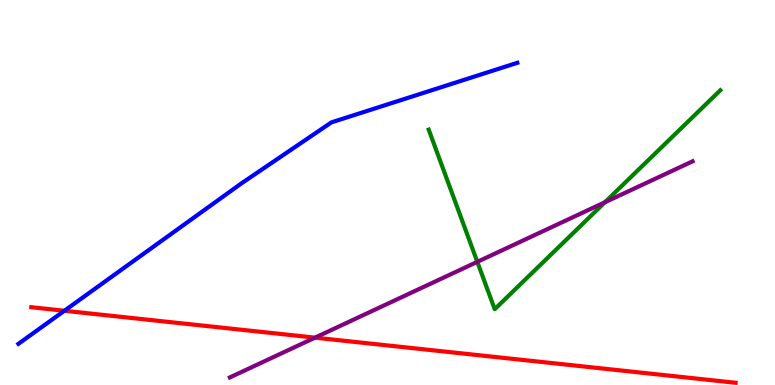[{'lines': ['blue', 'red'], 'intersections': [{'x': 0.831, 'y': 1.93}]}, {'lines': ['green', 'red'], 'intersections': []}, {'lines': ['purple', 'red'], 'intersections': [{'x': 4.06, 'y': 1.23}]}, {'lines': ['blue', 'green'], 'intersections': []}, {'lines': ['blue', 'purple'], 'intersections': []}, {'lines': ['green', 'purple'], 'intersections': [{'x': 6.16, 'y': 3.2}, {'x': 7.81, 'y': 4.75}]}]